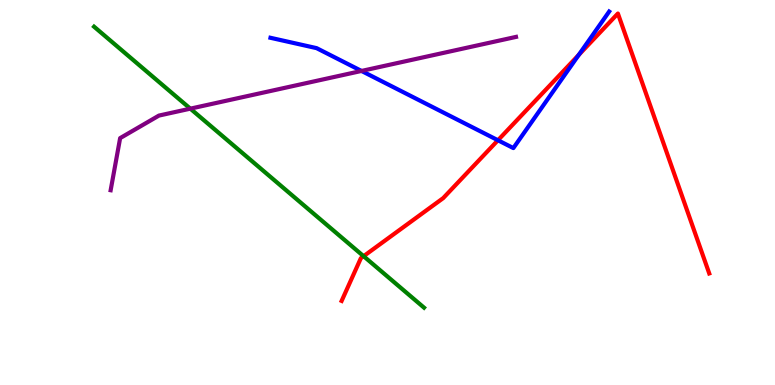[{'lines': ['blue', 'red'], 'intersections': [{'x': 6.43, 'y': 6.36}, {'x': 7.47, 'y': 8.57}]}, {'lines': ['green', 'red'], 'intersections': [{'x': 4.69, 'y': 3.35}]}, {'lines': ['purple', 'red'], 'intersections': []}, {'lines': ['blue', 'green'], 'intersections': []}, {'lines': ['blue', 'purple'], 'intersections': [{'x': 4.66, 'y': 8.16}]}, {'lines': ['green', 'purple'], 'intersections': [{'x': 2.46, 'y': 7.18}]}]